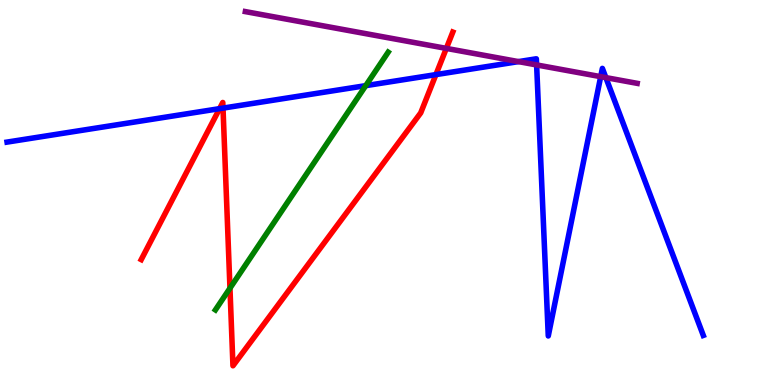[{'lines': ['blue', 'red'], 'intersections': [{'x': 2.83, 'y': 7.18}, {'x': 2.88, 'y': 7.19}, {'x': 5.62, 'y': 8.06}]}, {'lines': ['green', 'red'], 'intersections': [{'x': 2.97, 'y': 2.51}]}, {'lines': ['purple', 'red'], 'intersections': [{'x': 5.76, 'y': 8.74}]}, {'lines': ['blue', 'green'], 'intersections': [{'x': 4.72, 'y': 7.78}]}, {'lines': ['blue', 'purple'], 'intersections': [{'x': 6.69, 'y': 8.4}, {'x': 6.92, 'y': 8.31}, {'x': 7.75, 'y': 8.01}, {'x': 7.82, 'y': 7.98}]}, {'lines': ['green', 'purple'], 'intersections': []}]